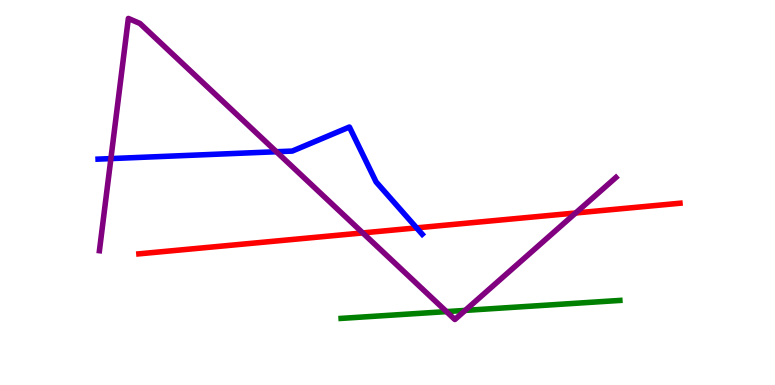[{'lines': ['blue', 'red'], 'intersections': [{'x': 5.38, 'y': 4.08}]}, {'lines': ['green', 'red'], 'intersections': []}, {'lines': ['purple', 'red'], 'intersections': [{'x': 4.68, 'y': 3.95}, {'x': 7.43, 'y': 4.47}]}, {'lines': ['blue', 'green'], 'intersections': []}, {'lines': ['blue', 'purple'], 'intersections': [{'x': 1.43, 'y': 5.88}, {'x': 3.57, 'y': 6.06}]}, {'lines': ['green', 'purple'], 'intersections': [{'x': 5.76, 'y': 1.91}, {'x': 6.0, 'y': 1.94}]}]